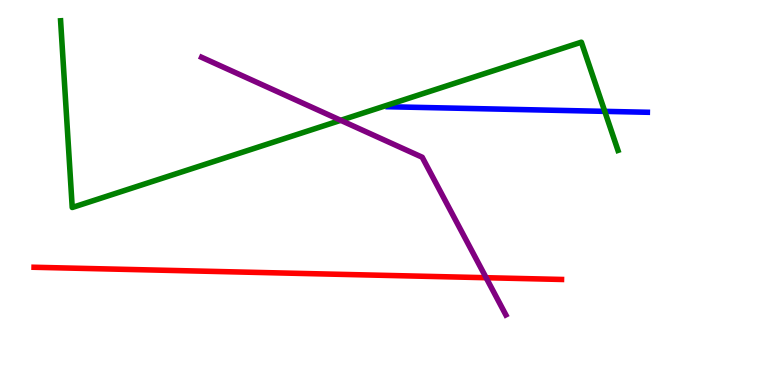[{'lines': ['blue', 'red'], 'intersections': []}, {'lines': ['green', 'red'], 'intersections': []}, {'lines': ['purple', 'red'], 'intersections': [{'x': 6.27, 'y': 2.79}]}, {'lines': ['blue', 'green'], 'intersections': [{'x': 7.8, 'y': 7.11}]}, {'lines': ['blue', 'purple'], 'intersections': []}, {'lines': ['green', 'purple'], 'intersections': [{'x': 4.4, 'y': 6.87}]}]